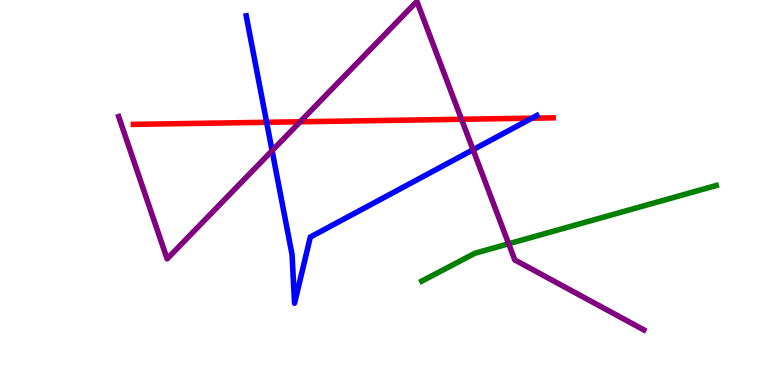[{'lines': ['blue', 'red'], 'intersections': [{'x': 3.44, 'y': 6.82}, {'x': 6.86, 'y': 6.93}]}, {'lines': ['green', 'red'], 'intersections': []}, {'lines': ['purple', 'red'], 'intersections': [{'x': 3.87, 'y': 6.84}, {'x': 5.96, 'y': 6.9}]}, {'lines': ['blue', 'green'], 'intersections': []}, {'lines': ['blue', 'purple'], 'intersections': [{'x': 3.51, 'y': 6.09}, {'x': 6.1, 'y': 6.11}]}, {'lines': ['green', 'purple'], 'intersections': [{'x': 6.56, 'y': 3.67}]}]